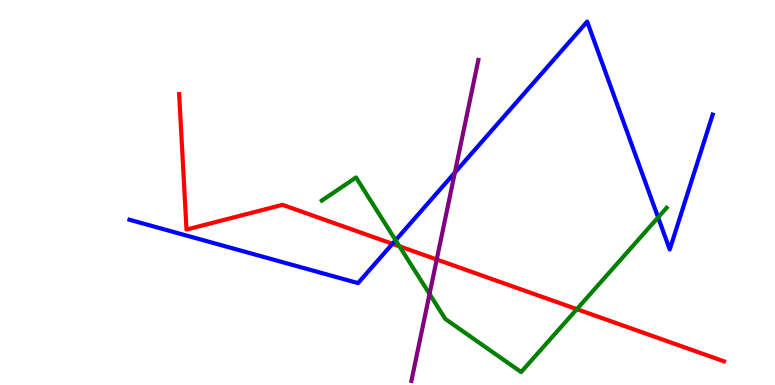[{'lines': ['blue', 'red'], 'intersections': [{'x': 5.06, 'y': 3.67}]}, {'lines': ['green', 'red'], 'intersections': [{'x': 5.15, 'y': 3.6}, {'x': 7.44, 'y': 1.97}]}, {'lines': ['purple', 'red'], 'intersections': [{'x': 5.64, 'y': 3.26}]}, {'lines': ['blue', 'green'], 'intersections': [{'x': 5.1, 'y': 3.76}, {'x': 8.49, 'y': 4.35}]}, {'lines': ['blue', 'purple'], 'intersections': [{'x': 5.87, 'y': 5.52}]}, {'lines': ['green', 'purple'], 'intersections': [{'x': 5.54, 'y': 2.36}]}]